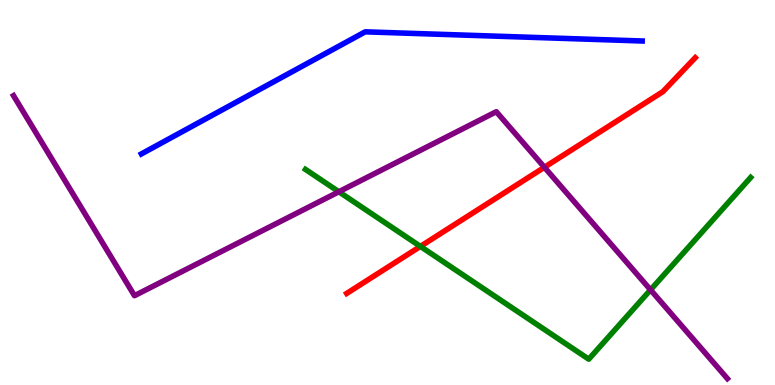[{'lines': ['blue', 'red'], 'intersections': []}, {'lines': ['green', 'red'], 'intersections': [{'x': 5.42, 'y': 3.6}]}, {'lines': ['purple', 'red'], 'intersections': [{'x': 7.02, 'y': 5.66}]}, {'lines': ['blue', 'green'], 'intersections': []}, {'lines': ['blue', 'purple'], 'intersections': []}, {'lines': ['green', 'purple'], 'intersections': [{'x': 4.37, 'y': 5.02}, {'x': 8.39, 'y': 2.47}]}]